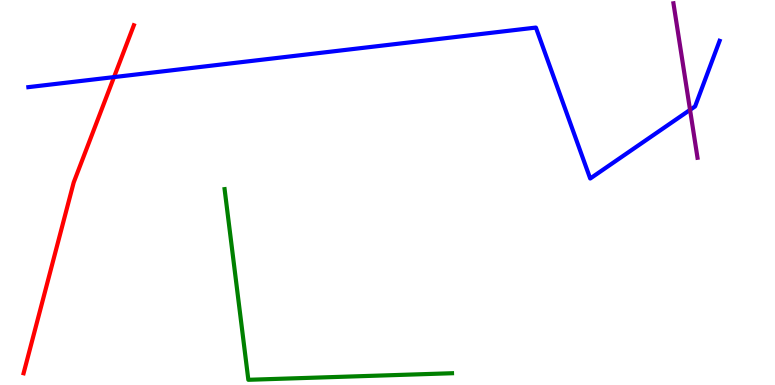[{'lines': ['blue', 'red'], 'intersections': [{'x': 1.47, 'y': 8.0}]}, {'lines': ['green', 'red'], 'intersections': []}, {'lines': ['purple', 'red'], 'intersections': []}, {'lines': ['blue', 'green'], 'intersections': []}, {'lines': ['blue', 'purple'], 'intersections': [{'x': 8.9, 'y': 7.15}]}, {'lines': ['green', 'purple'], 'intersections': []}]